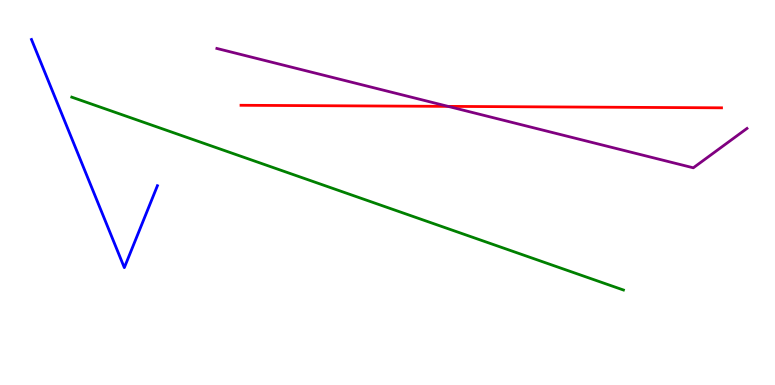[{'lines': ['blue', 'red'], 'intersections': []}, {'lines': ['green', 'red'], 'intersections': []}, {'lines': ['purple', 'red'], 'intersections': [{'x': 5.78, 'y': 7.24}]}, {'lines': ['blue', 'green'], 'intersections': []}, {'lines': ['blue', 'purple'], 'intersections': []}, {'lines': ['green', 'purple'], 'intersections': []}]